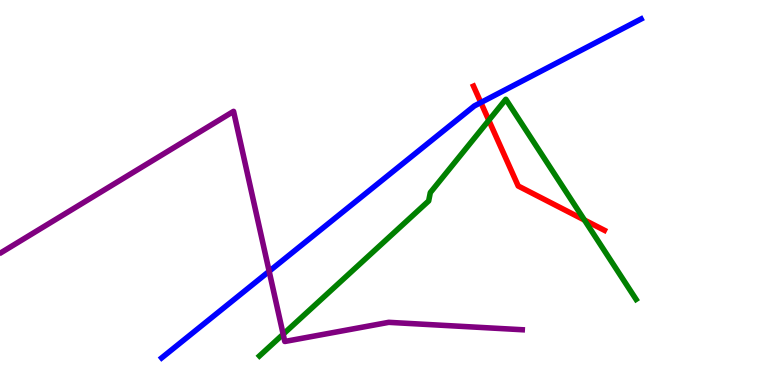[{'lines': ['blue', 'red'], 'intersections': [{'x': 6.2, 'y': 7.34}]}, {'lines': ['green', 'red'], 'intersections': [{'x': 6.31, 'y': 6.87}, {'x': 7.54, 'y': 4.28}]}, {'lines': ['purple', 'red'], 'intersections': []}, {'lines': ['blue', 'green'], 'intersections': []}, {'lines': ['blue', 'purple'], 'intersections': [{'x': 3.47, 'y': 2.95}]}, {'lines': ['green', 'purple'], 'intersections': [{'x': 3.65, 'y': 1.32}]}]